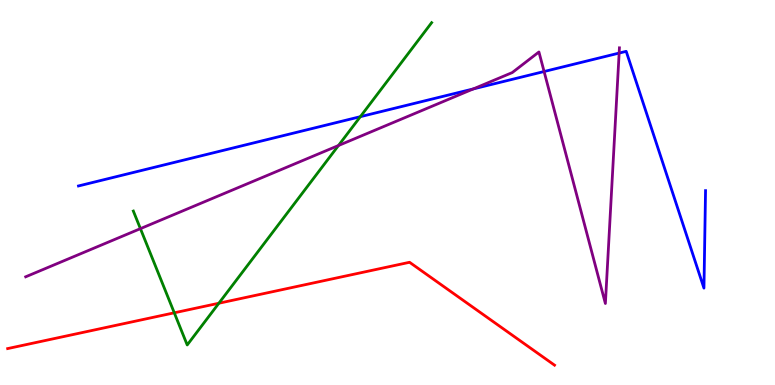[{'lines': ['blue', 'red'], 'intersections': []}, {'lines': ['green', 'red'], 'intersections': [{'x': 2.25, 'y': 1.88}, {'x': 2.82, 'y': 2.12}]}, {'lines': ['purple', 'red'], 'intersections': []}, {'lines': ['blue', 'green'], 'intersections': [{'x': 4.65, 'y': 6.97}]}, {'lines': ['blue', 'purple'], 'intersections': [{'x': 6.11, 'y': 7.69}, {'x': 7.02, 'y': 8.14}, {'x': 7.99, 'y': 8.62}]}, {'lines': ['green', 'purple'], 'intersections': [{'x': 1.81, 'y': 4.06}, {'x': 4.37, 'y': 6.22}]}]